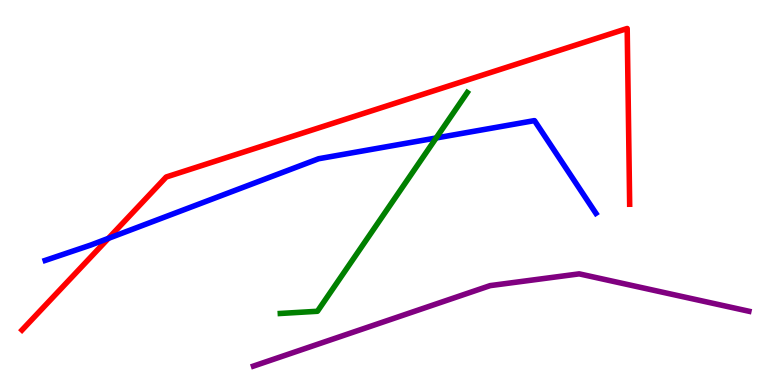[{'lines': ['blue', 'red'], 'intersections': [{'x': 1.4, 'y': 3.81}]}, {'lines': ['green', 'red'], 'intersections': []}, {'lines': ['purple', 'red'], 'intersections': []}, {'lines': ['blue', 'green'], 'intersections': [{'x': 5.63, 'y': 6.42}]}, {'lines': ['blue', 'purple'], 'intersections': []}, {'lines': ['green', 'purple'], 'intersections': []}]